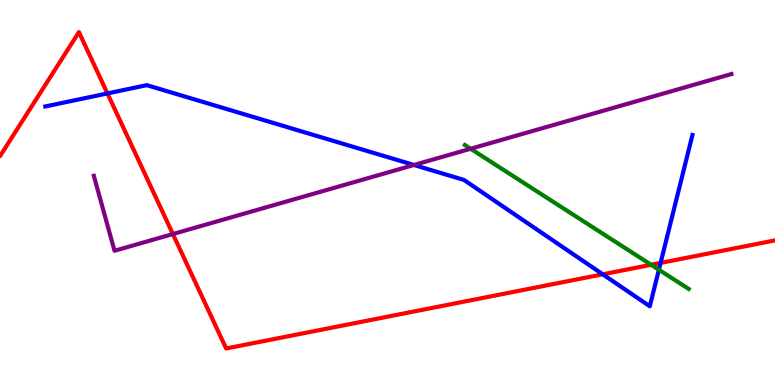[{'lines': ['blue', 'red'], 'intersections': [{'x': 1.39, 'y': 7.57}, {'x': 7.78, 'y': 2.88}, {'x': 8.52, 'y': 3.17}]}, {'lines': ['green', 'red'], 'intersections': [{'x': 8.4, 'y': 3.12}]}, {'lines': ['purple', 'red'], 'intersections': [{'x': 2.23, 'y': 3.92}]}, {'lines': ['blue', 'green'], 'intersections': [{'x': 8.5, 'y': 2.99}]}, {'lines': ['blue', 'purple'], 'intersections': [{'x': 5.34, 'y': 5.71}]}, {'lines': ['green', 'purple'], 'intersections': [{'x': 6.07, 'y': 6.14}]}]